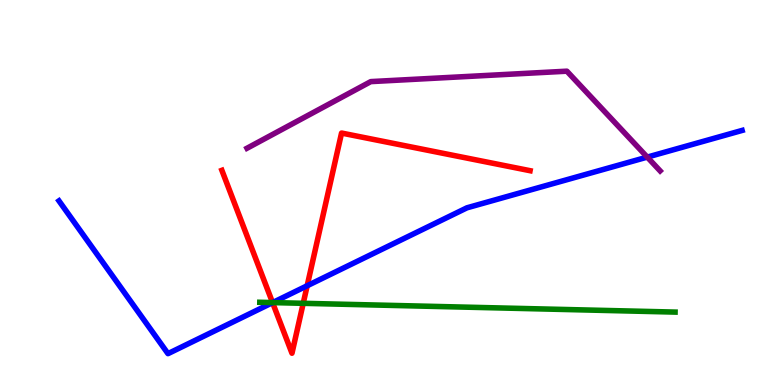[{'lines': ['blue', 'red'], 'intersections': [{'x': 3.52, 'y': 2.14}, {'x': 3.96, 'y': 2.58}]}, {'lines': ['green', 'red'], 'intersections': [{'x': 3.52, 'y': 2.14}, {'x': 3.91, 'y': 2.12}]}, {'lines': ['purple', 'red'], 'intersections': []}, {'lines': ['blue', 'green'], 'intersections': [{'x': 3.52, 'y': 2.14}]}, {'lines': ['blue', 'purple'], 'intersections': [{'x': 8.35, 'y': 5.92}]}, {'lines': ['green', 'purple'], 'intersections': []}]